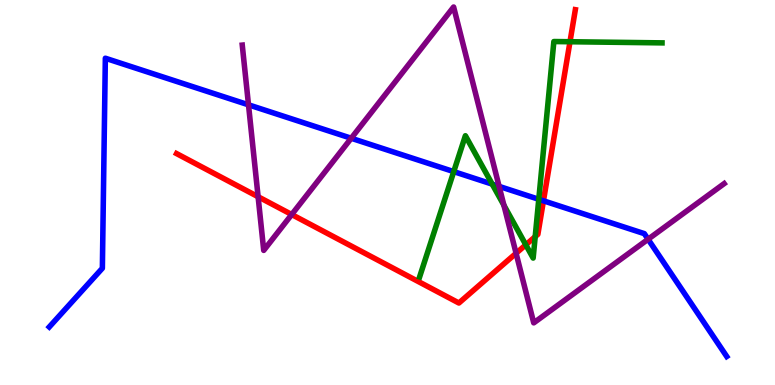[{'lines': ['blue', 'red'], 'intersections': [{'x': 7.01, 'y': 4.78}]}, {'lines': ['green', 'red'], 'intersections': [{'x': 6.78, 'y': 3.64}, {'x': 6.91, 'y': 3.85}, {'x': 7.35, 'y': 8.92}]}, {'lines': ['purple', 'red'], 'intersections': [{'x': 3.33, 'y': 4.89}, {'x': 3.76, 'y': 4.43}, {'x': 6.66, 'y': 3.42}]}, {'lines': ['blue', 'green'], 'intersections': [{'x': 5.85, 'y': 5.54}, {'x': 6.35, 'y': 5.22}, {'x': 6.95, 'y': 4.82}]}, {'lines': ['blue', 'purple'], 'intersections': [{'x': 3.21, 'y': 7.28}, {'x': 4.53, 'y': 6.41}, {'x': 6.44, 'y': 5.16}, {'x': 8.36, 'y': 3.79}]}, {'lines': ['green', 'purple'], 'intersections': [{'x': 6.5, 'y': 4.67}]}]